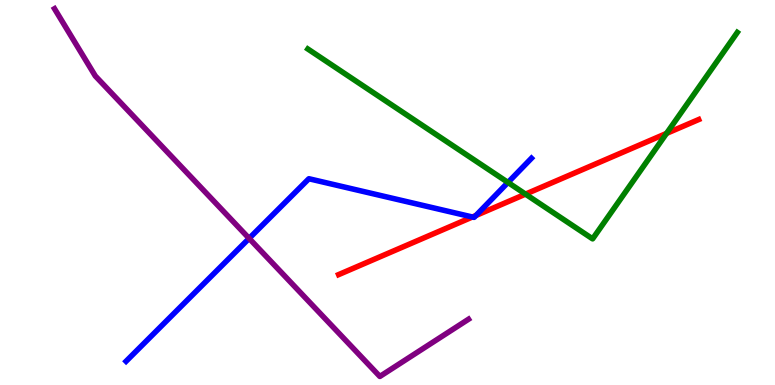[{'lines': ['blue', 'red'], 'intersections': [{'x': 6.1, 'y': 4.36}, {'x': 6.14, 'y': 4.4}]}, {'lines': ['green', 'red'], 'intersections': [{'x': 6.78, 'y': 4.96}, {'x': 8.6, 'y': 6.54}]}, {'lines': ['purple', 'red'], 'intersections': []}, {'lines': ['blue', 'green'], 'intersections': [{'x': 6.55, 'y': 5.26}]}, {'lines': ['blue', 'purple'], 'intersections': [{'x': 3.21, 'y': 3.81}]}, {'lines': ['green', 'purple'], 'intersections': []}]